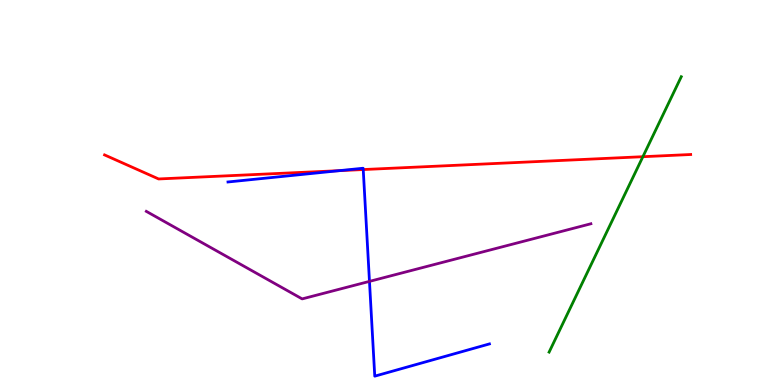[{'lines': ['blue', 'red'], 'intersections': [{'x': 4.38, 'y': 5.57}, {'x': 4.69, 'y': 5.6}]}, {'lines': ['green', 'red'], 'intersections': [{'x': 8.3, 'y': 5.93}]}, {'lines': ['purple', 'red'], 'intersections': []}, {'lines': ['blue', 'green'], 'intersections': []}, {'lines': ['blue', 'purple'], 'intersections': [{'x': 4.77, 'y': 2.69}]}, {'lines': ['green', 'purple'], 'intersections': []}]